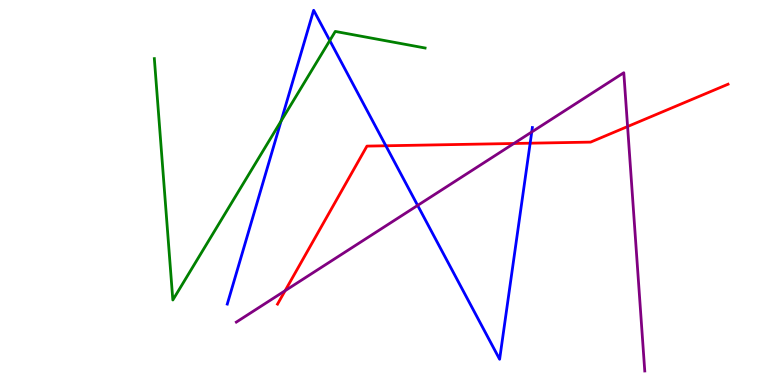[{'lines': ['blue', 'red'], 'intersections': [{'x': 4.98, 'y': 6.21}, {'x': 6.84, 'y': 6.28}]}, {'lines': ['green', 'red'], 'intersections': []}, {'lines': ['purple', 'red'], 'intersections': [{'x': 3.68, 'y': 2.45}, {'x': 6.63, 'y': 6.27}, {'x': 8.1, 'y': 6.71}]}, {'lines': ['blue', 'green'], 'intersections': [{'x': 3.63, 'y': 6.86}, {'x': 4.26, 'y': 8.95}]}, {'lines': ['blue', 'purple'], 'intersections': [{'x': 5.39, 'y': 4.66}, {'x': 6.86, 'y': 6.57}]}, {'lines': ['green', 'purple'], 'intersections': []}]